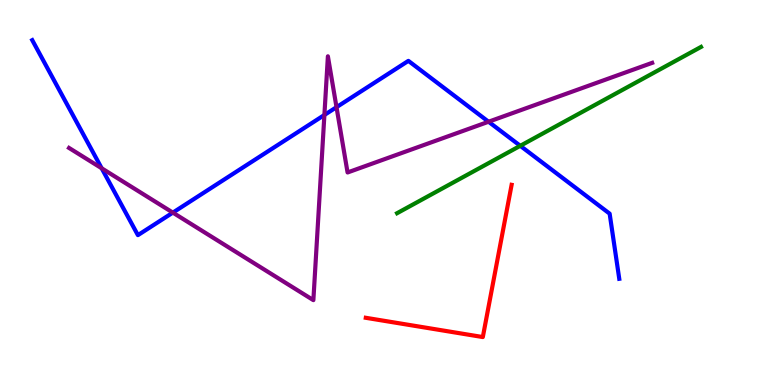[{'lines': ['blue', 'red'], 'intersections': []}, {'lines': ['green', 'red'], 'intersections': []}, {'lines': ['purple', 'red'], 'intersections': []}, {'lines': ['blue', 'green'], 'intersections': [{'x': 6.71, 'y': 6.21}]}, {'lines': ['blue', 'purple'], 'intersections': [{'x': 1.31, 'y': 5.63}, {'x': 2.23, 'y': 4.48}, {'x': 4.19, 'y': 7.01}, {'x': 4.34, 'y': 7.22}, {'x': 6.3, 'y': 6.84}]}, {'lines': ['green', 'purple'], 'intersections': []}]